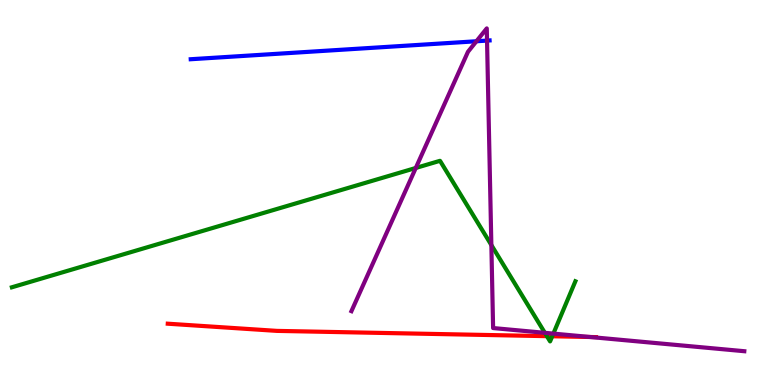[{'lines': ['blue', 'red'], 'intersections': []}, {'lines': ['green', 'red'], 'intersections': [{'x': 7.06, 'y': 1.27}, {'x': 7.13, 'y': 1.27}]}, {'lines': ['purple', 'red'], 'intersections': [{'x': 7.61, 'y': 1.25}]}, {'lines': ['blue', 'green'], 'intersections': []}, {'lines': ['blue', 'purple'], 'intersections': [{'x': 6.15, 'y': 8.93}, {'x': 6.28, 'y': 8.95}]}, {'lines': ['green', 'purple'], 'intersections': [{'x': 5.36, 'y': 5.64}, {'x': 6.34, 'y': 3.64}, {'x': 7.03, 'y': 1.36}, {'x': 7.14, 'y': 1.33}]}]